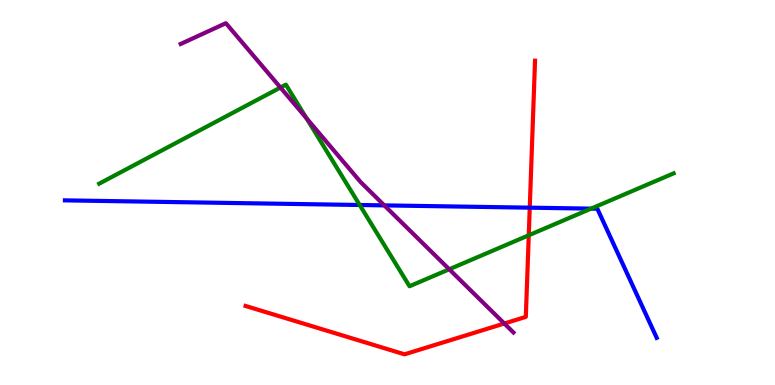[{'lines': ['blue', 'red'], 'intersections': [{'x': 6.84, 'y': 4.61}]}, {'lines': ['green', 'red'], 'intersections': [{'x': 6.82, 'y': 3.89}]}, {'lines': ['purple', 'red'], 'intersections': [{'x': 6.51, 'y': 1.6}]}, {'lines': ['blue', 'green'], 'intersections': [{'x': 4.64, 'y': 4.68}, {'x': 7.63, 'y': 4.58}]}, {'lines': ['blue', 'purple'], 'intersections': [{'x': 4.96, 'y': 4.67}]}, {'lines': ['green', 'purple'], 'intersections': [{'x': 3.62, 'y': 7.73}, {'x': 3.95, 'y': 6.93}, {'x': 5.8, 'y': 3.01}]}]